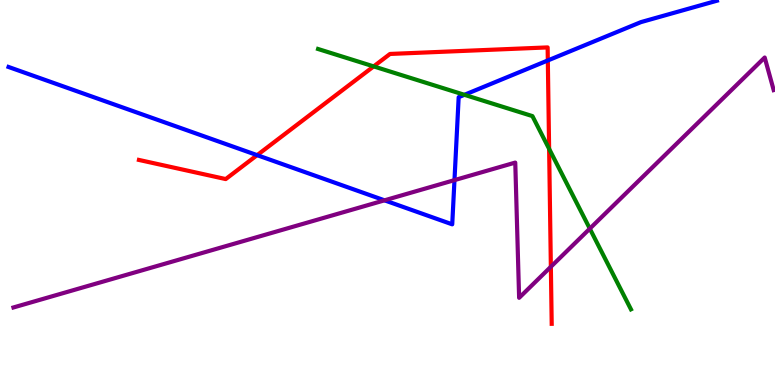[{'lines': ['blue', 'red'], 'intersections': [{'x': 3.32, 'y': 5.97}, {'x': 7.07, 'y': 8.43}]}, {'lines': ['green', 'red'], 'intersections': [{'x': 4.82, 'y': 8.28}, {'x': 7.09, 'y': 6.13}]}, {'lines': ['purple', 'red'], 'intersections': [{'x': 7.11, 'y': 3.07}]}, {'lines': ['blue', 'green'], 'intersections': [{'x': 5.99, 'y': 7.54}]}, {'lines': ['blue', 'purple'], 'intersections': [{'x': 4.96, 'y': 4.8}, {'x': 5.86, 'y': 5.32}]}, {'lines': ['green', 'purple'], 'intersections': [{'x': 7.61, 'y': 4.06}]}]